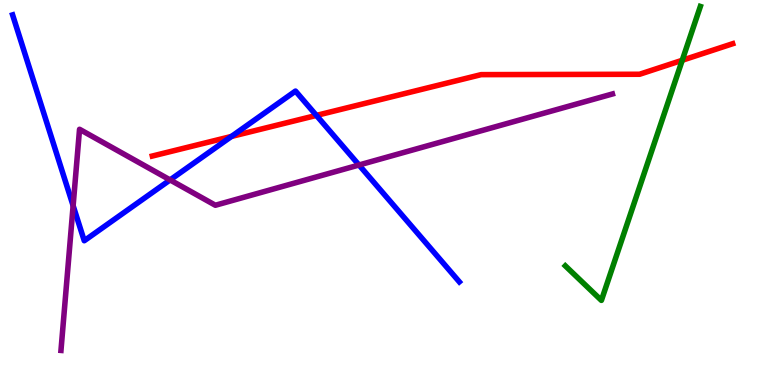[{'lines': ['blue', 'red'], 'intersections': [{'x': 2.99, 'y': 6.46}, {'x': 4.08, 'y': 7.0}]}, {'lines': ['green', 'red'], 'intersections': [{'x': 8.8, 'y': 8.43}]}, {'lines': ['purple', 'red'], 'intersections': []}, {'lines': ['blue', 'green'], 'intersections': []}, {'lines': ['blue', 'purple'], 'intersections': [{'x': 0.944, 'y': 4.66}, {'x': 2.19, 'y': 5.33}, {'x': 4.63, 'y': 5.71}]}, {'lines': ['green', 'purple'], 'intersections': []}]